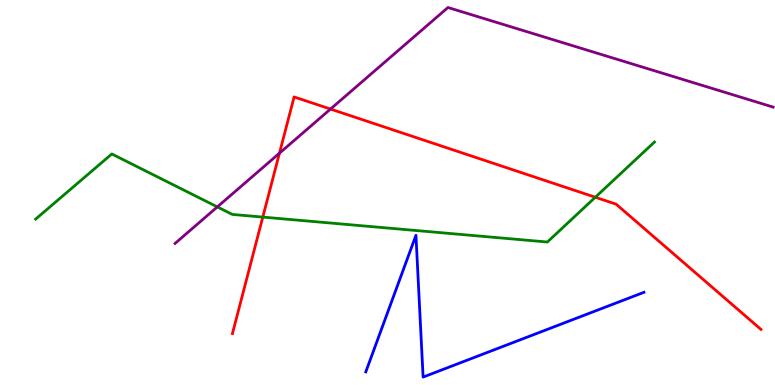[{'lines': ['blue', 'red'], 'intersections': []}, {'lines': ['green', 'red'], 'intersections': [{'x': 3.39, 'y': 4.36}, {'x': 7.68, 'y': 4.88}]}, {'lines': ['purple', 'red'], 'intersections': [{'x': 3.61, 'y': 6.02}, {'x': 4.26, 'y': 7.17}]}, {'lines': ['blue', 'green'], 'intersections': []}, {'lines': ['blue', 'purple'], 'intersections': []}, {'lines': ['green', 'purple'], 'intersections': [{'x': 2.8, 'y': 4.63}]}]